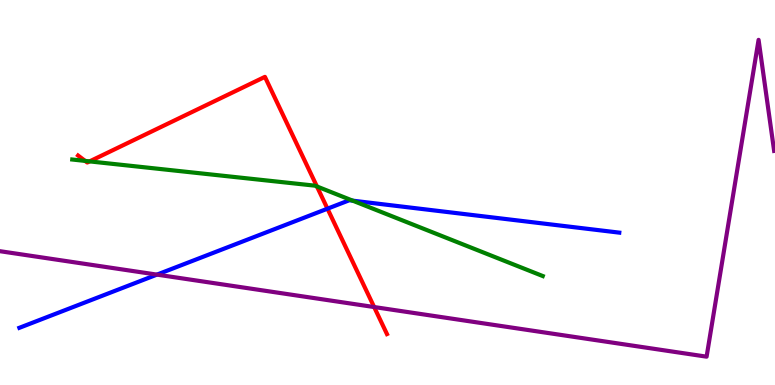[{'lines': ['blue', 'red'], 'intersections': [{'x': 4.23, 'y': 4.58}]}, {'lines': ['green', 'red'], 'intersections': [{'x': 1.1, 'y': 5.82}, {'x': 1.16, 'y': 5.81}, {'x': 4.09, 'y': 5.16}]}, {'lines': ['purple', 'red'], 'intersections': [{'x': 4.83, 'y': 2.02}]}, {'lines': ['blue', 'green'], 'intersections': [{'x': 4.55, 'y': 4.79}]}, {'lines': ['blue', 'purple'], 'intersections': [{'x': 2.03, 'y': 2.87}]}, {'lines': ['green', 'purple'], 'intersections': []}]